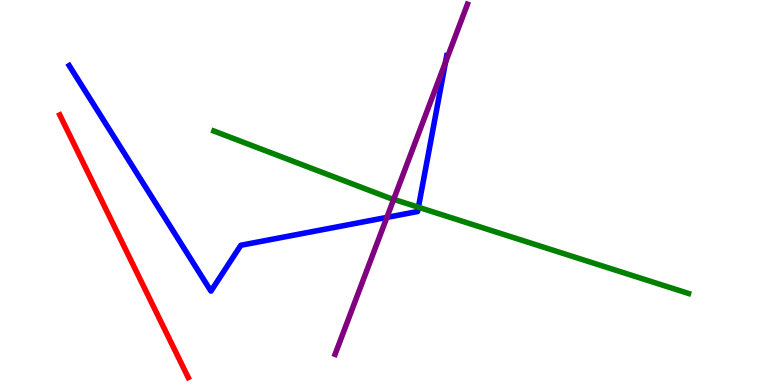[{'lines': ['blue', 'red'], 'intersections': []}, {'lines': ['green', 'red'], 'intersections': []}, {'lines': ['purple', 'red'], 'intersections': []}, {'lines': ['blue', 'green'], 'intersections': [{'x': 5.4, 'y': 4.62}]}, {'lines': ['blue', 'purple'], 'intersections': [{'x': 4.99, 'y': 4.35}, {'x': 5.75, 'y': 8.38}]}, {'lines': ['green', 'purple'], 'intersections': [{'x': 5.08, 'y': 4.82}]}]